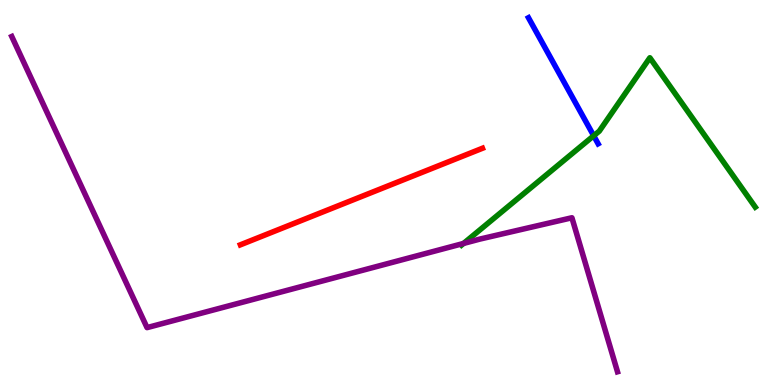[{'lines': ['blue', 'red'], 'intersections': []}, {'lines': ['green', 'red'], 'intersections': []}, {'lines': ['purple', 'red'], 'intersections': []}, {'lines': ['blue', 'green'], 'intersections': [{'x': 7.66, 'y': 6.47}]}, {'lines': ['blue', 'purple'], 'intersections': []}, {'lines': ['green', 'purple'], 'intersections': [{'x': 5.98, 'y': 3.68}]}]